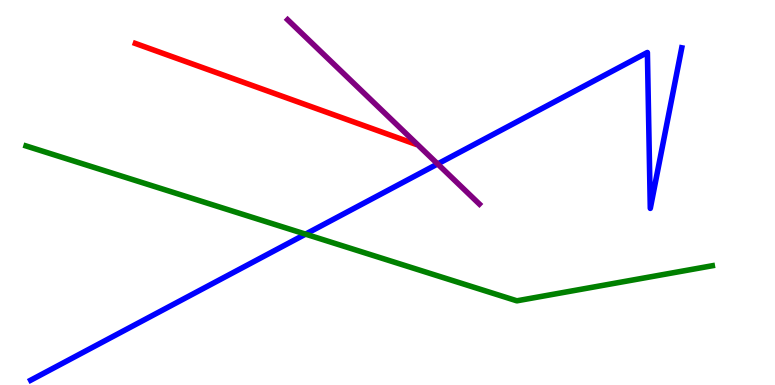[{'lines': ['blue', 'red'], 'intersections': []}, {'lines': ['green', 'red'], 'intersections': []}, {'lines': ['purple', 'red'], 'intersections': []}, {'lines': ['blue', 'green'], 'intersections': [{'x': 3.94, 'y': 3.92}]}, {'lines': ['blue', 'purple'], 'intersections': [{'x': 5.65, 'y': 5.74}]}, {'lines': ['green', 'purple'], 'intersections': []}]